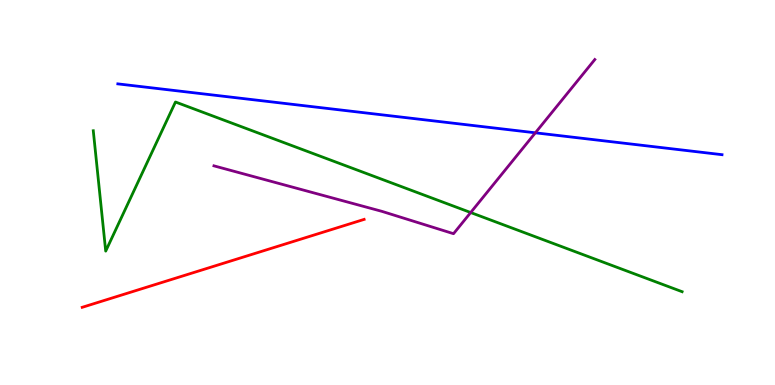[{'lines': ['blue', 'red'], 'intersections': []}, {'lines': ['green', 'red'], 'intersections': []}, {'lines': ['purple', 'red'], 'intersections': []}, {'lines': ['blue', 'green'], 'intersections': []}, {'lines': ['blue', 'purple'], 'intersections': [{'x': 6.91, 'y': 6.55}]}, {'lines': ['green', 'purple'], 'intersections': [{'x': 6.07, 'y': 4.48}]}]